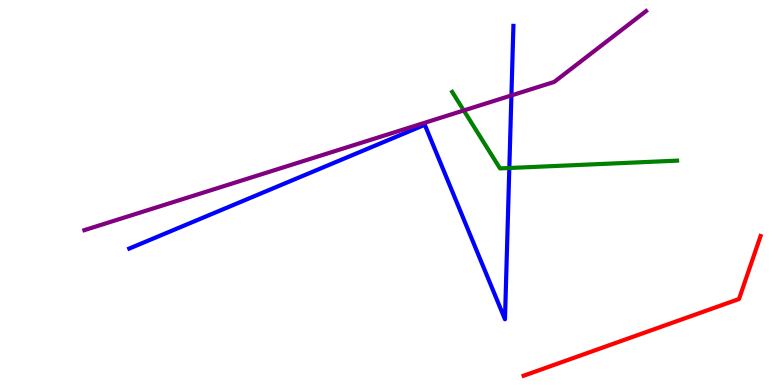[{'lines': ['blue', 'red'], 'intersections': []}, {'lines': ['green', 'red'], 'intersections': []}, {'lines': ['purple', 'red'], 'intersections': []}, {'lines': ['blue', 'green'], 'intersections': [{'x': 6.57, 'y': 5.64}]}, {'lines': ['blue', 'purple'], 'intersections': [{'x': 6.6, 'y': 7.52}]}, {'lines': ['green', 'purple'], 'intersections': [{'x': 5.98, 'y': 7.13}]}]